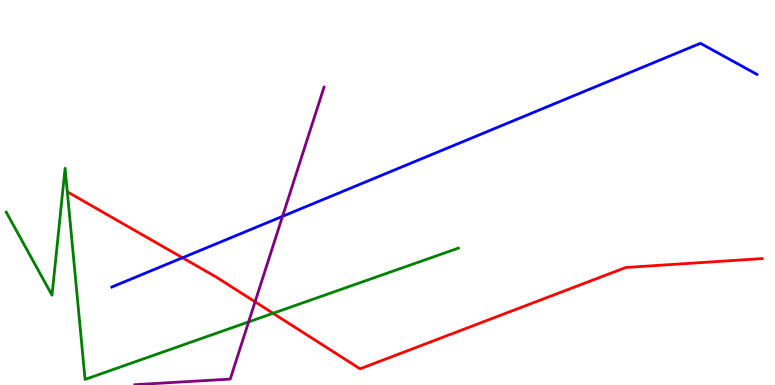[{'lines': ['blue', 'red'], 'intersections': [{'x': 2.35, 'y': 3.31}]}, {'lines': ['green', 'red'], 'intersections': [{'x': 3.52, 'y': 1.86}]}, {'lines': ['purple', 'red'], 'intersections': [{'x': 3.29, 'y': 2.16}]}, {'lines': ['blue', 'green'], 'intersections': []}, {'lines': ['blue', 'purple'], 'intersections': [{'x': 3.65, 'y': 4.38}]}, {'lines': ['green', 'purple'], 'intersections': [{'x': 3.21, 'y': 1.64}]}]